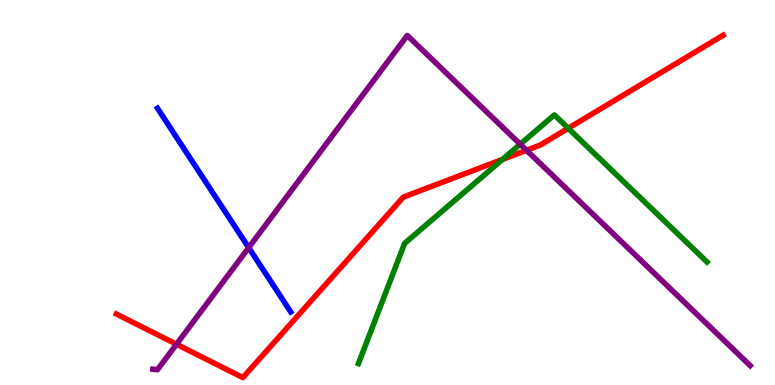[{'lines': ['blue', 'red'], 'intersections': []}, {'lines': ['green', 'red'], 'intersections': [{'x': 6.48, 'y': 5.86}, {'x': 7.33, 'y': 6.67}]}, {'lines': ['purple', 'red'], 'intersections': [{'x': 2.28, 'y': 1.06}, {'x': 6.79, 'y': 6.1}]}, {'lines': ['blue', 'green'], 'intersections': []}, {'lines': ['blue', 'purple'], 'intersections': [{'x': 3.21, 'y': 3.57}]}, {'lines': ['green', 'purple'], 'intersections': [{'x': 6.71, 'y': 6.25}]}]